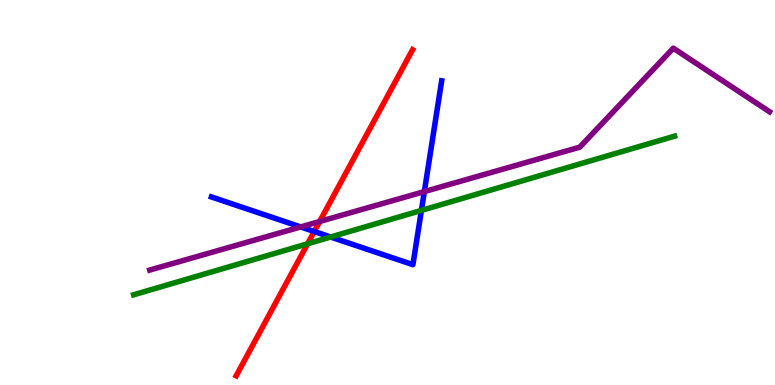[{'lines': ['blue', 'red'], 'intersections': [{'x': 4.05, 'y': 3.99}]}, {'lines': ['green', 'red'], 'intersections': [{'x': 3.97, 'y': 3.67}]}, {'lines': ['purple', 'red'], 'intersections': [{'x': 4.12, 'y': 4.25}]}, {'lines': ['blue', 'green'], 'intersections': [{'x': 4.27, 'y': 3.84}, {'x': 5.44, 'y': 4.53}]}, {'lines': ['blue', 'purple'], 'intersections': [{'x': 3.88, 'y': 4.11}, {'x': 5.48, 'y': 5.02}]}, {'lines': ['green', 'purple'], 'intersections': []}]